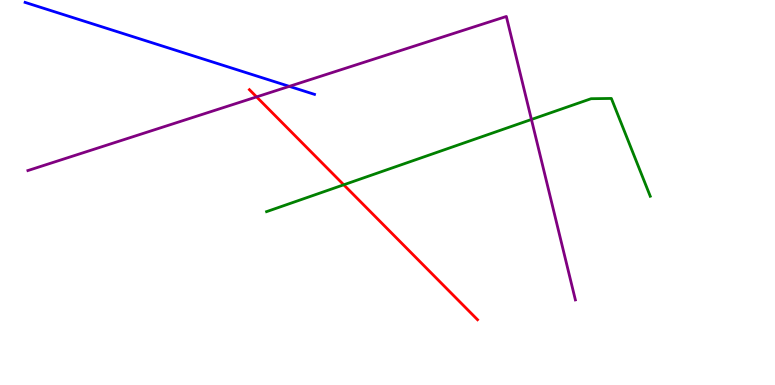[{'lines': ['blue', 'red'], 'intersections': []}, {'lines': ['green', 'red'], 'intersections': [{'x': 4.44, 'y': 5.2}]}, {'lines': ['purple', 'red'], 'intersections': [{'x': 3.31, 'y': 7.48}]}, {'lines': ['blue', 'green'], 'intersections': []}, {'lines': ['blue', 'purple'], 'intersections': [{'x': 3.73, 'y': 7.76}]}, {'lines': ['green', 'purple'], 'intersections': [{'x': 6.86, 'y': 6.9}]}]